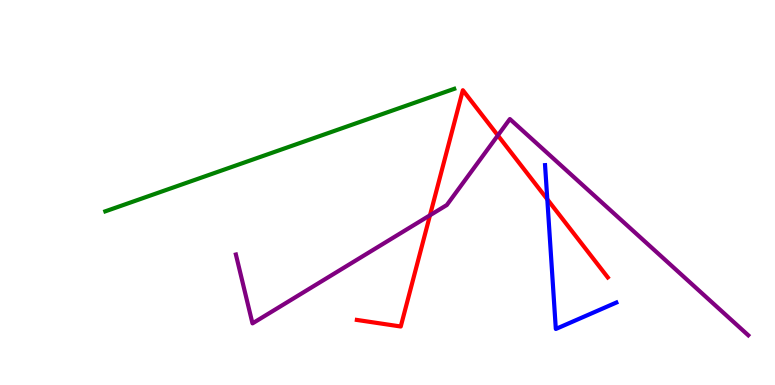[{'lines': ['blue', 'red'], 'intersections': [{'x': 7.06, 'y': 4.82}]}, {'lines': ['green', 'red'], 'intersections': []}, {'lines': ['purple', 'red'], 'intersections': [{'x': 5.55, 'y': 4.41}, {'x': 6.42, 'y': 6.48}]}, {'lines': ['blue', 'green'], 'intersections': []}, {'lines': ['blue', 'purple'], 'intersections': []}, {'lines': ['green', 'purple'], 'intersections': []}]